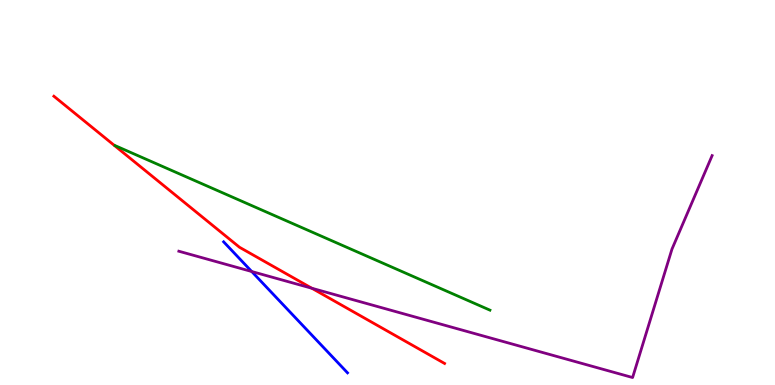[{'lines': ['blue', 'red'], 'intersections': []}, {'lines': ['green', 'red'], 'intersections': []}, {'lines': ['purple', 'red'], 'intersections': [{'x': 4.02, 'y': 2.51}]}, {'lines': ['blue', 'green'], 'intersections': []}, {'lines': ['blue', 'purple'], 'intersections': [{'x': 3.25, 'y': 2.95}]}, {'lines': ['green', 'purple'], 'intersections': []}]